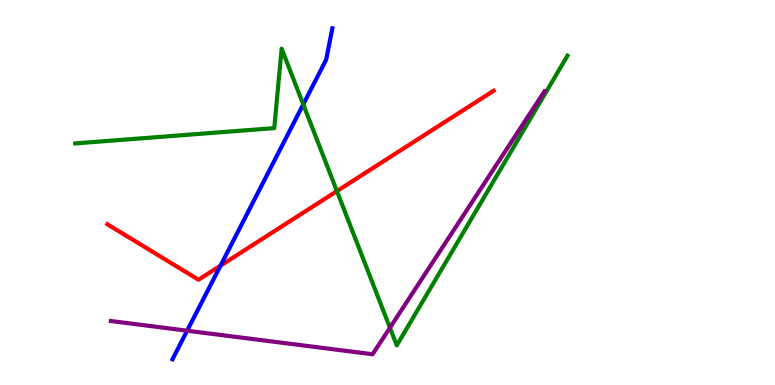[{'lines': ['blue', 'red'], 'intersections': [{'x': 2.85, 'y': 3.1}]}, {'lines': ['green', 'red'], 'intersections': [{'x': 4.35, 'y': 5.04}]}, {'lines': ['purple', 'red'], 'intersections': []}, {'lines': ['blue', 'green'], 'intersections': [{'x': 3.91, 'y': 7.29}]}, {'lines': ['blue', 'purple'], 'intersections': [{'x': 2.41, 'y': 1.41}]}, {'lines': ['green', 'purple'], 'intersections': [{'x': 5.03, 'y': 1.49}]}]